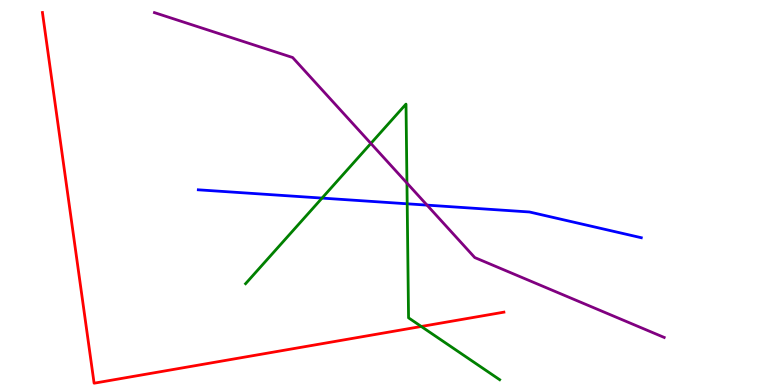[{'lines': ['blue', 'red'], 'intersections': []}, {'lines': ['green', 'red'], 'intersections': [{'x': 5.44, 'y': 1.52}]}, {'lines': ['purple', 'red'], 'intersections': []}, {'lines': ['blue', 'green'], 'intersections': [{'x': 4.16, 'y': 4.85}, {'x': 5.25, 'y': 4.71}]}, {'lines': ['blue', 'purple'], 'intersections': [{'x': 5.51, 'y': 4.67}]}, {'lines': ['green', 'purple'], 'intersections': [{'x': 4.79, 'y': 6.27}, {'x': 5.25, 'y': 5.24}]}]